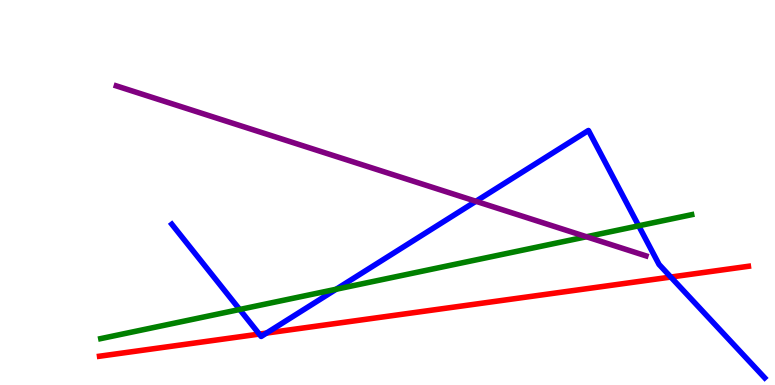[{'lines': ['blue', 'red'], 'intersections': [{'x': 3.35, 'y': 1.32}, {'x': 3.44, 'y': 1.35}, {'x': 8.66, 'y': 2.8}]}, {'lines': ['green', 'red'], 'intersections': []}, {'lines': ['purple', 'red'], 'intersections': []}, {'lines': ['blue', 'green'], 'intersections': [{'x': 3.09, 'y': 1.96}, {'x': 4.34, 'y': 2.49}, {'x': 8.24, 'y': 4.14}]}, {'lines': ['blue', 'purple'], 'intersections': [{'x': 6.14, 'y': 4.77}]}, {'lines': ['green', 'purple'], 'intersections': [{'x': 7.57, 'y': 3.85}]}]